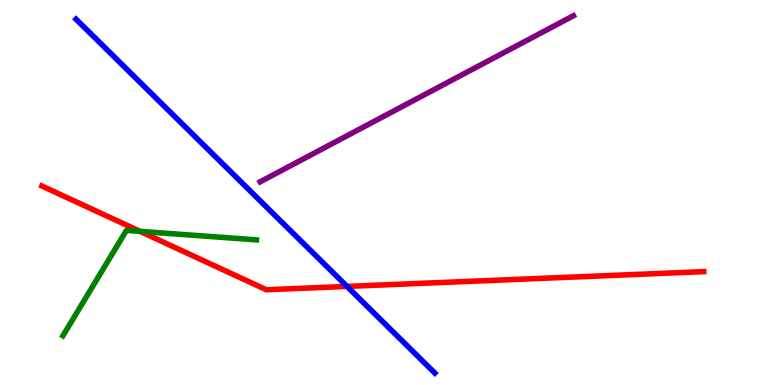[{'lines': ['blue', 'red'], 'intersections': [{'x': 4.48, 'y': 2.56}]}, {'lines': ['green', 'red'], 'intersections': [{'x': 1.81, 'y': 3.99}]}, {'lines': ['purple', 'red'], 'intersections': []}, {'lines': ['blue', 'green'], 'intersections': []}, {'lines': ['blue', 'purple'], 'intersections': []}, {'lines': ['green', 'purple'], 'intersections': []}]